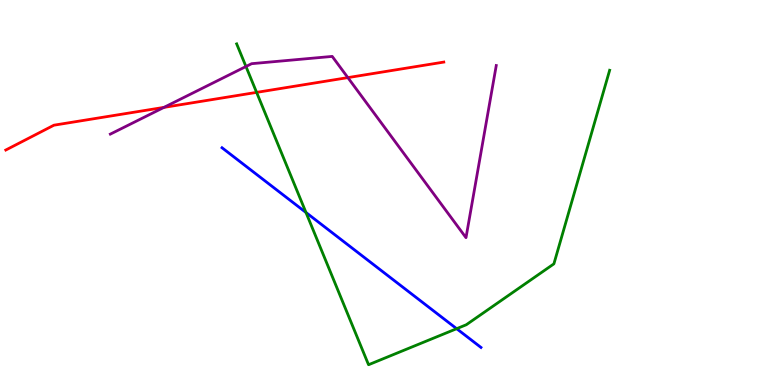[{'lines': ['blue', 'red'], 'intersections': []}, {'lines': ['green', 'red'], 'intersections': [{'x': 3.31, 'y': 7.6}]}, {'lines': ['purple', 'red'], 'intersections': [{'x': 2.12, 'y': 7.21}, {'x': 4.49, 'y': 7.98}]}, {'lines': ['blue', 'green'], 'intersections': [{'x': 3.95, 'y': 4.48}, {'x': 5.89, 'y': 1.46}]}, {'lines': ['blue', 'purple'], 'intersections': []}, {'lines': ['green', 'purple'], 'intersections': [{'x': 3.17, 'y': 8.27}]}]